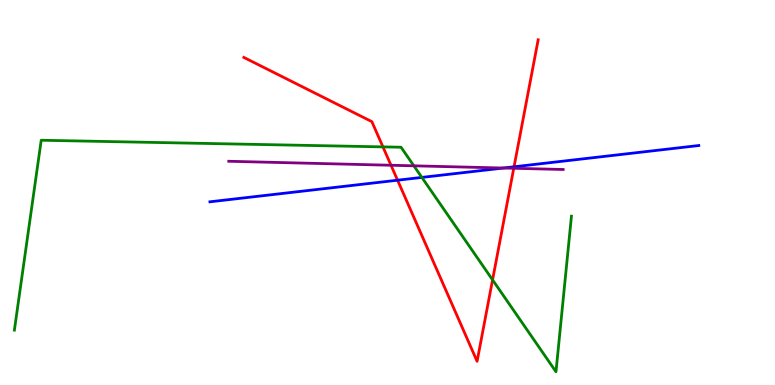[{'lines': ['blue', 'red'], 'intersections': [{'x': 5.13, 'y': 5.32}, {'x': 6.63, 'y': 5.67}]}, {'lines': ['green', 'red'], 'intersections': [{'x': 4.94, 'y': 6.19}, {'x': 6.36, 'y': 2.73}]}, {'lines': ['purple', 'red'], 'intersections': [{'x': 5.05, 'y': 5.71}, {'x': 6.63, 'y': 5.63}]}, {'lines': ['blue', 'green'], 'intersections': [{'x': 5.44, 'y': 5.39}]}, {'lines': ['blue', 'purple'], 'intersections': [{'x': 6.5, 'y': 5.64}]}, {'lines': ['green', 'purple'], 'intersections': [{'x': 5.34, 'y': 5.69}]}]